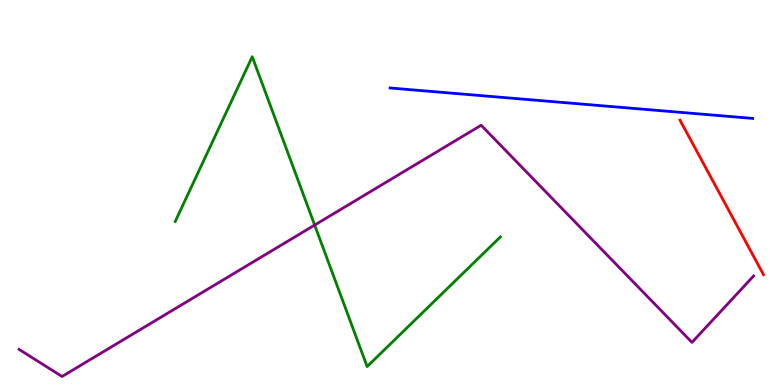[{'lines': ['blue', 'red'], 'intersections': []}, {'lines': ['green', 'red'], 'intersections': []}, {'lines': ['purple', 'red'], 'intersections': []}, {'lines': ['blue', 'green'], 'intersections': []}, {'lines': ['blue', 'purple'], 'intersections': []}, {'lines': ['green', 'purple'], 'intersections': [{'x': 4.06, 'y': 4.15}]}]